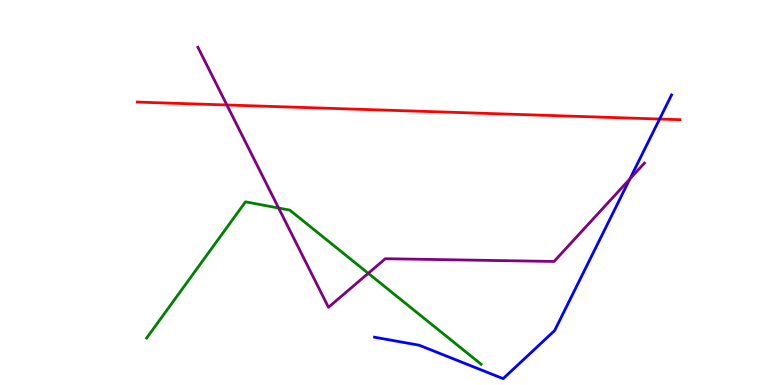[{'lines': ['blue', 'red'], 'intersections': [{'x': 8.51, 'y': 6.91}]}, {'lines': ['green', 'red'], 'intersections': []}, {'lines': ['purple', 'red'], 'intersections': [{'x': 2.93, 'y': 7.27}]}, {'lines': ['blue', 'green'], 'intersections': []}, {'lines': ['blue', 'purple'], 'intersections': [{'x': 8.13, 'y': 5.35}]}, {'lines': ['green', 'purple'], 'intersections': [{'x': 3.6, 'y': 4.6}, {'x': 4.75, 'y': 2.9}]}]